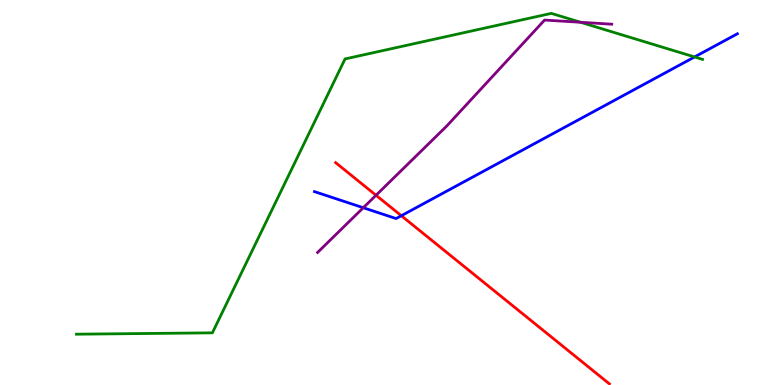[{'lines': ['blue', 'red'], 'intersections': [{'x': 5.18, 'y': 4.4}]}, {'lines': ['green', 'red'], 'intersections': []}, {'lines': ['purple', 'red'], 'intersections': [{'x': 4.85, 'y': 4.93}]}, {'lines': ['blue', 'green'], 'intersections': [{'x': 8.96, 'y': 8.52}]}, {'lines': ['blue', 'purple'], 'intersections': [{'x': 4.69, 'y': 4.6}]}, {'lines': ['green', 'purple'], 'intersections': [{'x': 7.49, 'y': 9.42}]}]